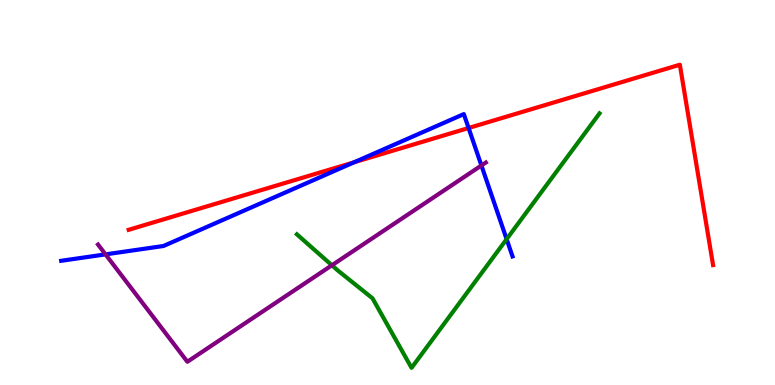[{'lines': ['blue', 'red'], 'intersections': [{'x': 4.57, 'y': 5.78}, {'x': 6.05, 'y': 6.68}]}, {'lines': ['green', 'red'], 'intersections': []}, {'lines': ['purple', 'red'], 'intersections': []}, {'lines': ['blue', 'green'], 'intersections': [{'x': 6.54, 'y': 3.79}]}, {'lines': ['blue', 'purple'], 'intersections': [{'x': 1.36, 'y': 3.39}, {'x': 6.21, 'y': 5.7}]}, {'lines': ['green', 'purple'], 'intersections': [{'x': 4.28, 'y': 3.11}]}]